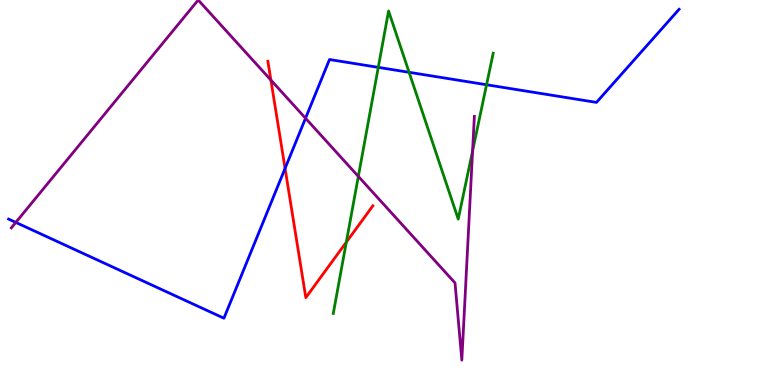[{'lines': ['blue', 'red'], 'intersections': [{'x': 3.68, 'y': 5.63}]}, {'lines': ['green', 'red'], 'intersections': [{'x': 4.47, 'y': 3.71}]}, {'lines': ['purple', 'red'], 'intersections': [{'x': 3.5, 'y': 7.92}]}, {'lines': ['blue', 'green'], 'intersections': [{'x': 4.88, 'y': 8.25}, {'x': 5.28, 'y': 8.12}, {'x': 6.28, 'y': 7.8}]}, {'lines': ['blue', 'purple'], 'intersections': [{'x': 0.204, 'y': 4.22}, {'x': 3.94, 'y': 6.93}]}, {'lines': ['green', 'purple'], 'intersections': [{'x': 4.62, 'y': 5.42}, {'x': 6.1, 'y': 6.08}]}]